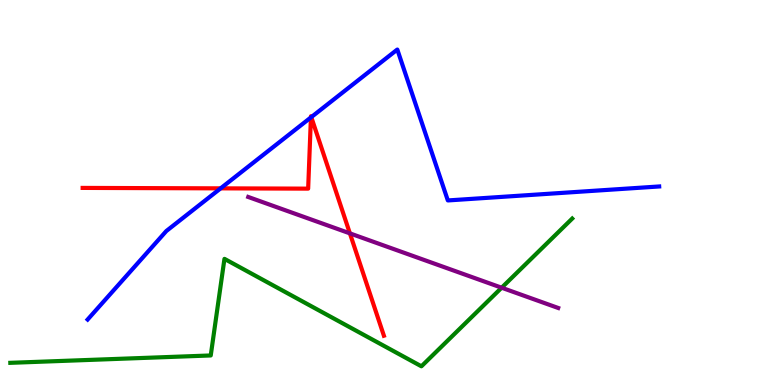[{'lines': ['blue', 'red'], 'intersections': [{'x': 2.85, 'y': 5.11}, {'x': 4.01, 'y': 6.95}, {'x': 4.02, 'y': 6.96}]}, {'lines': ['green', 'red'], 'intersections': []}, {'lines': ['purple', 'red'], 'intersections': [{'x': 4.51, 'y': 3.94}]}, {'lines': ['blue', 'green'], 'intersections': []}, {'lines': ['blue', 'purple'], 'intersections': []}, {'lines': ['green', 'purple'], 'intersections': [{'x': 6.47, 'y': 2.53}]}]